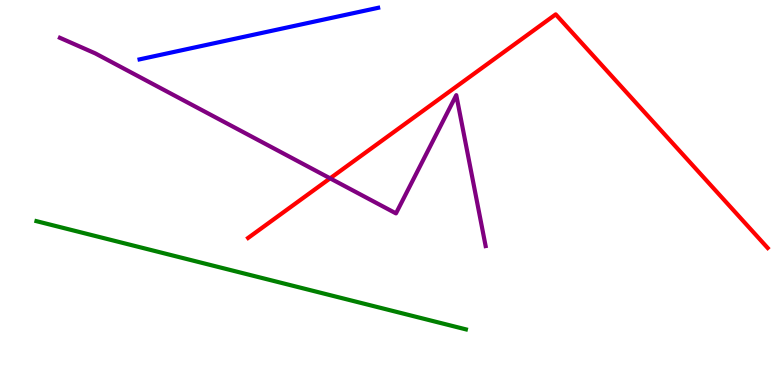[{'lines': ['blue', 'red'], 'intersections': []}, {'lines': ['green', 'red'], 'intersections': []}, {'lines': ['purple', 'red'], 'intersections': [{'x': 4.26, 'y': 5.37}]}, {'lines': ['blue', 'green'], 'intersections': []}, {'lines': ['blue', 'purple'], 'intersections': []}, {'lines': ['green', 'purple'], 'intersections': []}]